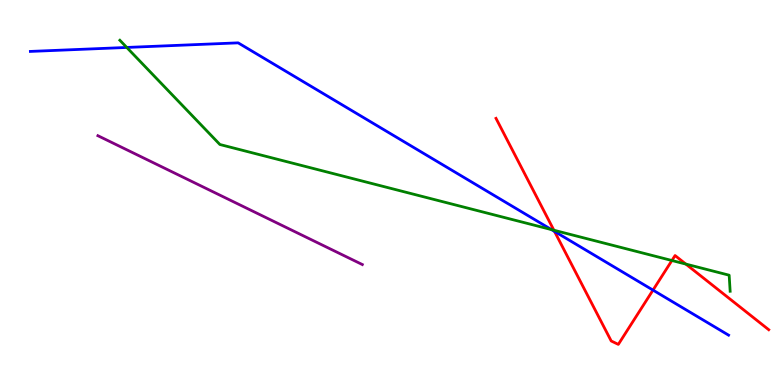[{'lines': ['blue', 'red'], 'intersections': [{'x': 7.15, 'y': 3.99}, {'x': 8.43, 'y': 2.46}]}, {'lines': ['green', 'red'], 'intersections': [{'x': 7.15, 'y': 4.02}, {'x': 8.67, 'y': 3.23}, {'x': 8.85, 'y': 3.14}]}, {'lines': ['purple', 'red'], 'intersections': []}, {'lines': ['blue', 'green'], 'intersections': [{'x': 1.64, 'y': 8.77}, {'x': 7.12, 'y': 4.04}]}, {'lines': ['blue', 'purple'], 'intersections': []}, {'lines': ['green', 'purple'], 'intersections': []}]